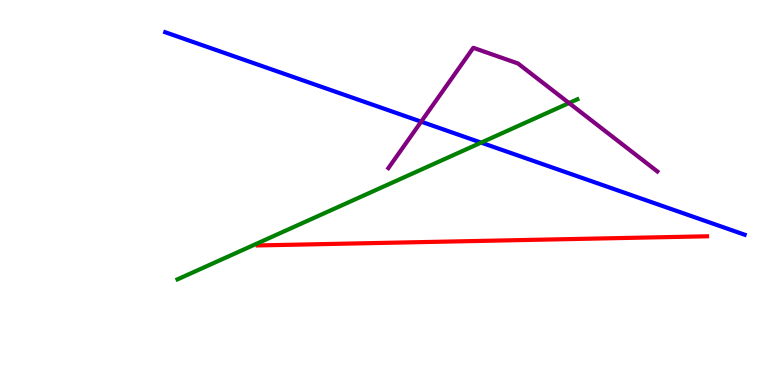[{'lines': ['blue', 'red'], 'intersections': []}, {'lines': ['green', 'red'], 'intersections': []}, {'lines': ['purple', 'red'], 'intersections': []}, {'lines': ['blue', 'green'], 'intersections': [{'x': 6.21, 'y': 6.3}]}, {'lines': ['blue', 'purple'], 'intersections': [{'x': 5.43, 'y': 6.84}]}, {'lines': ['green', 'purple'], 'intersections': [{'x': 7.34, 'y': 7.32}]}]